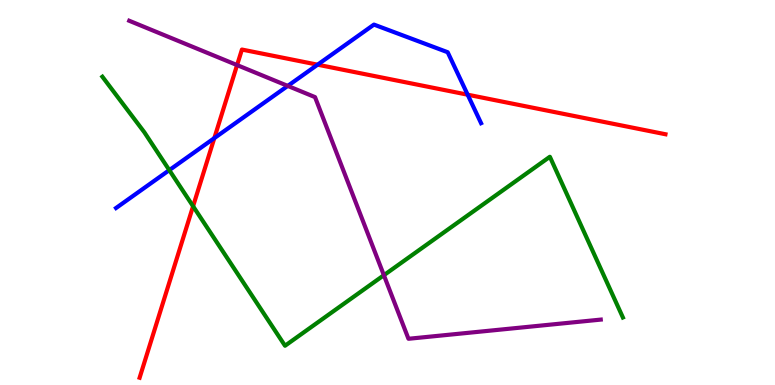[{'lines': ['blue', 'red'], 'intersections': [{'x': 2.77, 'y': 6.41}, {'x': 4.1, 'y': 8.32}, {'x': 6.03, 'y': 7.54}]}, {'lines': ['green', 'red'], 'intersections': [{'x': 2.49, 'y': 4.64}]}, {'lines': ['purple', 'red'], 'intersections': [{'x': 3.06, 'y': 8.31}]}, {'lines': ['blue', 'green'], 'intersections': [{'x': 2.18, 'y': 5.58}]}, {'lines': ['blue', 'purple'], 'intersections': [{'x': 3.71, 'y': 7.77}]}, {'lines': ['green', 'purple'], 'intersections': [{'x': 4.95, 'y': 2.85}]}]